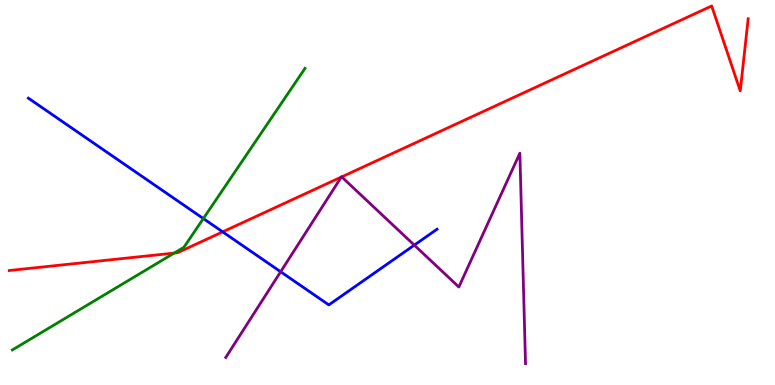[{'lines': ['blue', 'red'], 'intersections': [{'x': 2.87, 'y': 3.98}]}, {'lines': ['green', 'red'], 'intersections': [{'x': 2.25, 'y': 3.43}]}, {'lines': ['purple', 'red'], 'intersections': [{'x': 4.4, 'y': 5.4}, {'x': 4.41, 'y': 5.41}]}, {'lines': ['blue', 'green'], 'intersections': [{'x': 2.62, 'y': 4.32}]}, {'lines': ['blue', 'purple'], 'intersections': [{'x': 3.62, 'y': 2.94}, {'x': 5.35, 'y': 3.63}]}, {'lines': ['green', 'purple'], 'intersections': []}]